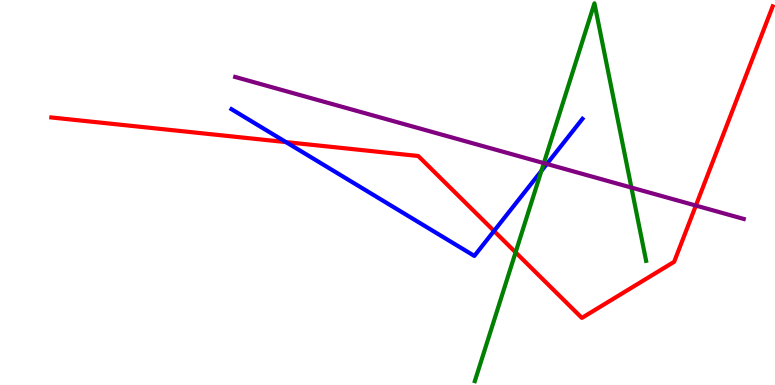[{'lines': ['blue', 'red'], 'intersections': [{'x': 3.69, 'y': 6.31}, {'x': 6.37, 'y': 4.0}]}, {'lines': ['green', 'red'], 'intersections': [{'x': 6.65, 'y': 3.45}]}, {'lines': ['purple', 'red'], 'intersections': [{'x': 8.98, 'y': 4.66}]}, {'lines': ['blue', 'green'], 'intersections': [{'x': 6.99, 'y': 5.56}]}, {'lines': ['blue', 'purple'], 'intersections': [{'x': 7.06, 'y': 5.74}]}, {'lines': ['green', 'purple'], 'intersections': [{'x': 7.02, 'y': 5.76}, {'x': 8.15, 'y': 5.13}]}]